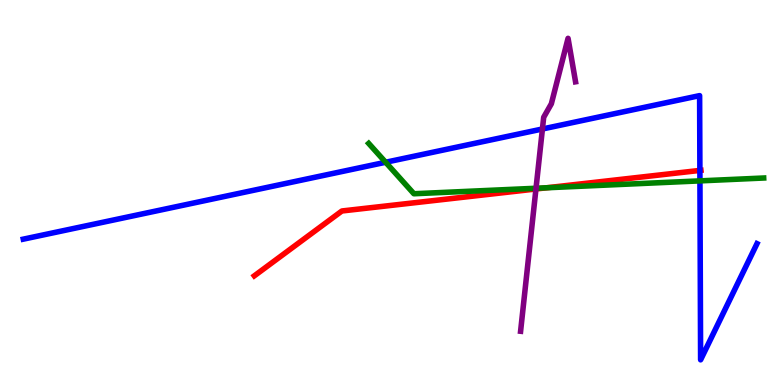[{'lines': ['blue', 'red'], 'intersections': [{'x': 9.03, 'y': 5.57}]}, {'lines': ['green', 'red'], 'intersections': [{'x': 7.05, 'y': 5.12}]}, {'lines': ['purple', 'red'], 'intersections': [{'x': 6.92, 'y': 5.09}]}, {'lines': ['blue', 'green'], 'intersections': [{'x': 4.98, 'y': 5.79}, {'x': 9.03, 'y': 5.3}]}, {'lines': ['blue', 'purple'], 'intersections': [{'x': 7.0, 'y': 6.65}]}, {'lines': ['green', 'purple'], 'intersections': [{'x': 6.92, 'y': 5.11}]}]